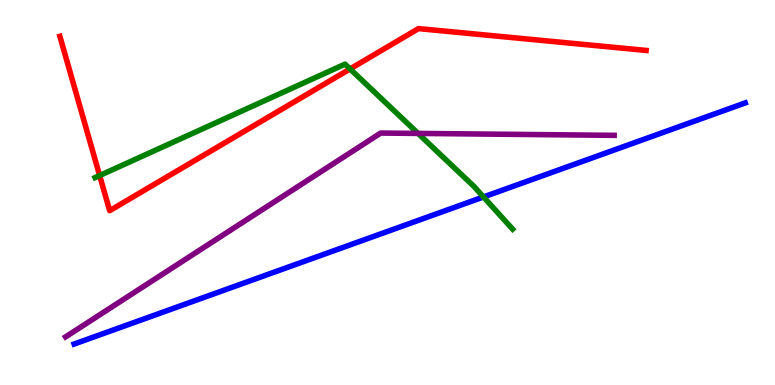[{'lines': ['blue', 'red'], 'intersections': []}, {'lines': ['green', 'red'], 'intersections': [{'x': 1.29, 'y': 5.44}, {'x': 4.52, 'y': 8.21}]}, {'lines': ['purple', 'red'], 'intersections': []}, {'lines': ['blue', 'green'], 'intersections': [{'x': 6.24, 'y': 4.88}]}, {'lines': ['blue', 'purple'], 'intersections': []}, {'lines': ['green', 'purple'], 'intersections': [{'x': 5.39, 'y': 6.53}]}]